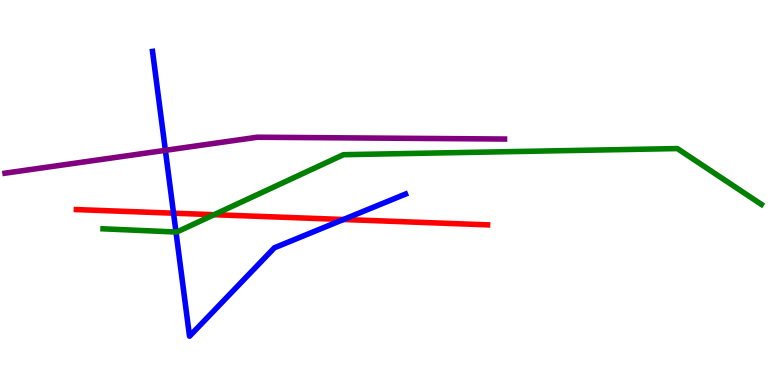[{'lines': ['blue', 'red'], 'intersections': [{'x': 2.24, 'y': 4.46}, {'x': 4.43, 'y': 4.3}]}, {'lines': ['green', 'red'], 'intersections': [{'x': 2.76, 'y': 4.42}]}, {'lines': ['purple', 'red'], 'intersections': []}, {'lines': ['blue', 'green'], 'intersections': [{'x': 2.27, 'y': 3.97}]}, {'lines': ['blue', 'purple'], 'intersections': [{'x': 2.13, 'y': 6.1}]}, {'lines': ['green', 'purple'], 'intersections': []}]